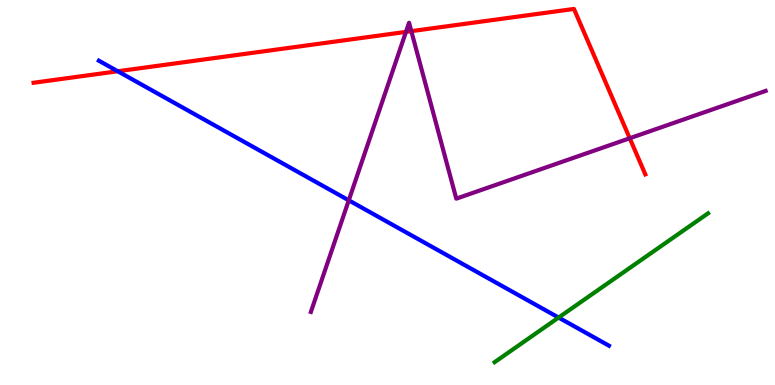[{'lines': ['blue', 'red'], 'intersections': [{'x': 1.52, 'y': 8.15}]}, {'lines': ['green', 'red'], 'intersections': []}, {'lines': ['purple', 'red'], 'intersections': [{'x': 5.24, 'y': 9.17}, {'x': 5.31, 'y': 9.19}, {'x': 8.13, 'y': 6.41}]}, {'lines': ['blue', 'green'], 'intersections': [{'x': 7.21, 'y': 1.75}]}, {'lines': ['blue', 'purple'], 'intersections': [{'x': 4.5, 'y': 4.8}]}, {'lines': ['green', 'purple'], 'intersections': []}]